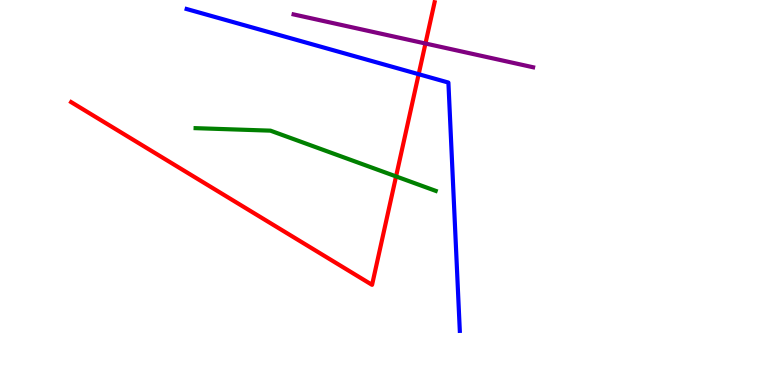[{'lines': ['blue', 'red'], 'intersections': [{'x': 5.4, 'y': 8.07}]}, {'lines': ['green', 'red'], 'intersections': [{'x': 5.11, 'y': 5.42}]}, {'lines': ['purple', 'red'], 'intersections': [{'x': 5.49, 'y': 8.87}]}, {'lines': ['blue', 'green'], 'intersections': []}, {'lines': ['blue', 'purple'], 'intersections': []}, {'lines': ['green', 'purple'], 'intersections': []}]